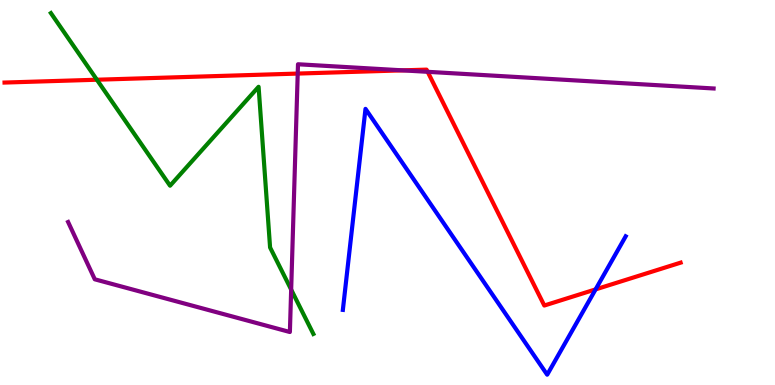[{'lines': ['blue', 'red'], 'intersections': [{'x': 7.69, 'y': 2.48}]}, {'lines': ['green', 'red'], 'intersections': [{'x': 1.25, 'y': 7.93}]}, {'lines': ['purple', 'red'], 'intersections': [{'x': 3.84, 'y': 8.09}, {'x': 5.2, 'y': 8.17}, {'x': 5.52, 'y': 8.13}]}, {'lines': ['blue', 'green'], 'intersections': []}, {'lines': ['blue', 'purple'], 'intersections': []}, {'lines': ['green', 'purple'], 'intersections': [{'x': 3.76, 'y': 2.48}]}]